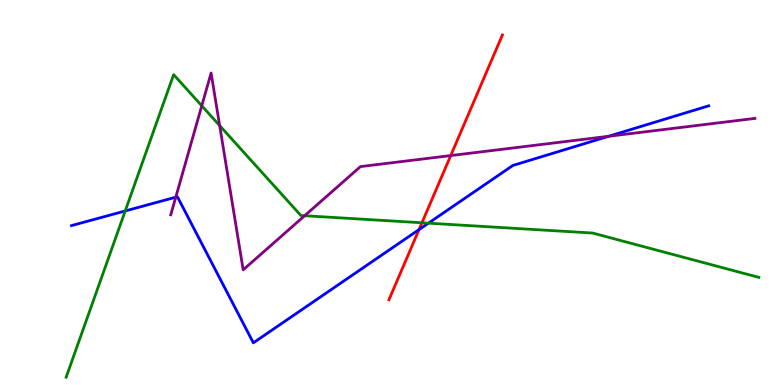[{'lines': ['blue', 'red'], 'intersections': [{'x': 5.41, 'y': 4.04}]}, {'lines': ['green', 'red'], 'intersections': [{'x': 5.44, 'y': 4.21}]}, {'lines': ['purple', 'red'], 'intersections': [{'x': 5.82, 'y': 5.96}]}, {'lines': ['blue', 'green'], 'intersections': [{'x': 1.62, 'y': 4.52}, {'x': 5.53, 'y': 4.2}]}, {'lines': ['blue', 'purple'], 'intersections': [{'x': 2.27, 'y': 4.88}, {'x': 7.85, 'y': 6.46}]}, {'lines': ['green', 'purple'], 'intersections': [{'x': 2.6, 'y': 7.25}, {'x': 2.83, 'y': 6.74}, {'x': 3.93, 'y': 4.4}]}]